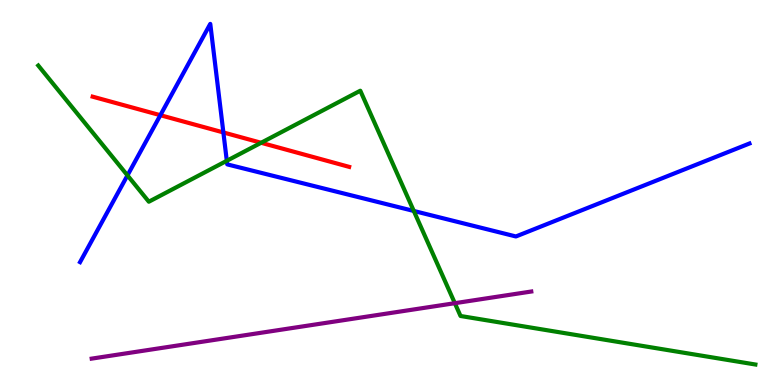[{'lines': ['blue', 'red'], 'intersections': [{'x': 2.07, 'y': 7.01}, {'x': 2.88, 'y': 6.56}]}, {'lines': ['green', 'red'], 'intersections': [{'x': 3.37, 'y': 6.29}]}, {'lines': ['purple', 'red'], 'intersections': []}, {'lines': ['blue', 'green'], 'intersections': [{'x': 1.64, 'y': 5.44}, {'x': 2.93, 'y': 5.82}, {'x': 5.34, 'y': 4.52}]}, {'lines': ['blue', 'purple'], 'intersections': []}, {'lines': ['green', 'purple'], 'intersections': [{'x': 5.87, 'y': 2.12}]}]